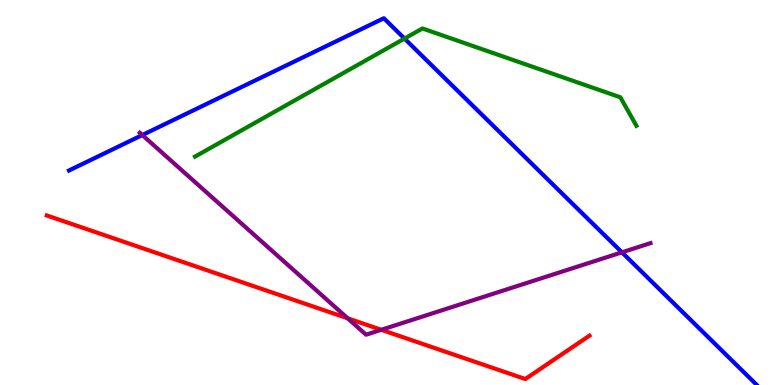[{'lines': ['blue', 'red'], 'intersections': []}, {'lines': ['green', 'red'], 'intersections': []}, {'lines': ['purple', 'red'], 'intersections': [{'x': 4.49, 'y': 1.73}, {'x': 4.92, 'y': 1.43}]}, {'lines': ['blue', 'green'], 'intersections': [{'x': 5.22, 'y': 9.0}]}, {'lines': ['blue', 'purple'], 'intersections': [{'x': 1.84, 'y': 6.49}, {'x': 8.02, 'y': 3.45}]}, {'lines': ['green', 'purple'], 'intersections': []}]